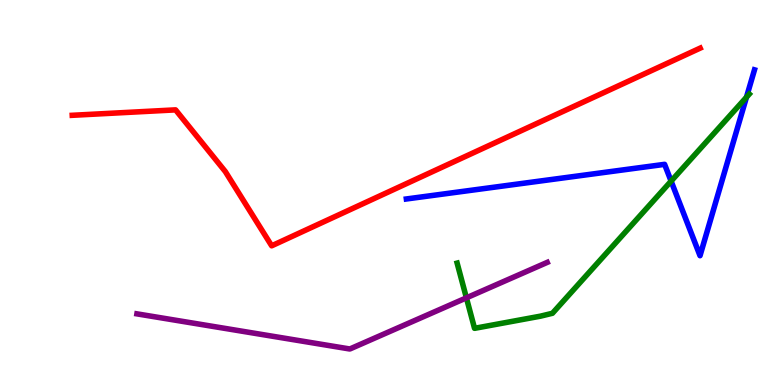[{'lines': ['blue', 'red'], 'intersections': []}, {'lines': ['green', 'red'], 'intersections': []}, {'lines': ['purple', 'red'], 'intersections': []}, {'lines': ['blue', 'green'], 'intersections': [{'x': 8.66, 'y': 5.3}, {'x': 9.63, 'y': 7.48}]}, {'lines': ['blue', 'purple'], 'intersections': []}, {'lines': ['green', 'purple'], 'intersections': [{'x': 6.02, 'y': 2.26}]}]